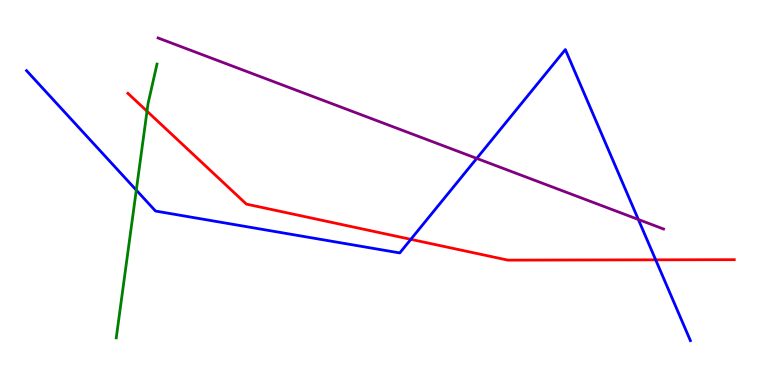[{'lines': ['blue', 'red'], 'intersections': [{'x': 5.3, 'y': 3.78}, {'x': 8.46, 'y': 3.25}]}, {'lines': ['green', 'red'], 'intersections': [{'x': 1.9, 'y': 7.11}]}, {'lines': ['purple', 'red'], 'intersections': []}, {'lines': ['blue', 'green'], 'intersections': [{'x': 1.76, 'y': 5.06}]}, {'lines': ['blue', 'purple'], 'intersections': [{'x': 6.15, 'y': 5.89}, {'x': 8.24, 'y': 4.3}]}, {'lines': ['green', 'purple'], 'intersections': []}]